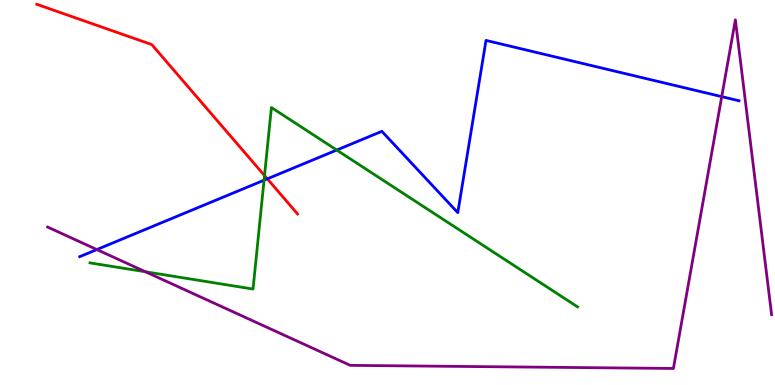[{'lines': ['blue', 'red'], 'intersections': [{'x': 3.45, 'y': 5.35}]}, {'lines': ['green', 'red'], 'intersections': [{'x': 3.41, 'y': 5.44}]}, {'lines': ['purple', 'red'], 'intersections': []}, {'lines': ['blue', 'green'], 'intersections': [{'x': 3.41, 'y': 5.32}, {'x': 4.34, 'y': 6.1}]}, {'lines': ['blue', 'purple'], 'intersections': [{'x': 1.25, 'y': 3.52}, {'x': 9.31, 'y': 7.49}]}, {'lines': ['green', 'purple'], 'intersections': [{'x': 1.88, 'y': 2.94}]}]